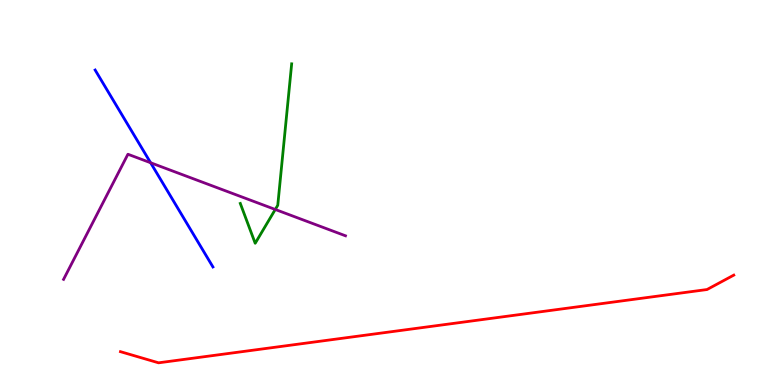[{'lines': ['blue', 'red'], 'intersections': []}, {'lines': ['green', 'red'], 'intersections': []}, {'lines': ['purple', 'red'], 'intersections': []}, {'lines': ['blue', 'green'], 'intersections': []}, {'lines': ['blue', 'purple'], 'intersections': [{'x': 1.94, 'y': 5.77}]}, {'lines': ['green', 'purple'], 'intersections': [{'x': 3.55, 'y': 4.56}]}]